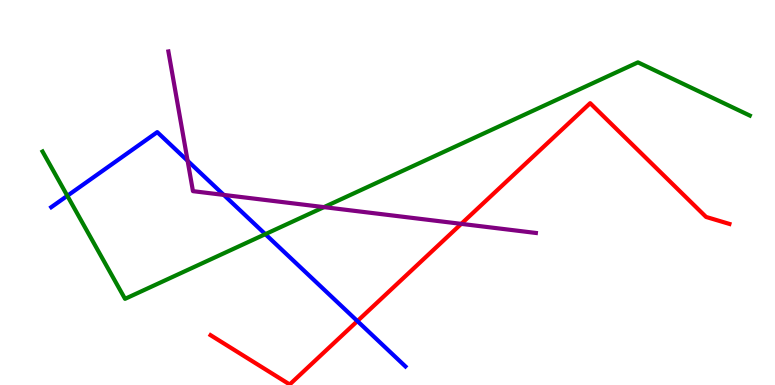[{'lines': ['blue', 'red'], 'intersections': [{'x': 4.61, 'y': 1.66}]}, {'lines': ['green', 'red'], 'intersections': []}, {'lines': ['purple', 'red'], 'intersections': [{'x': 5.95, 'y': 4.19}]}, {'lines': ['blue', 'green'], 'intersections': [{'x': 0.869, 'y': 4.91}, {'x': 3.42, 'y': 3.92}]}, {'lines': ['blue', 'purple'], 'intersections': [{'x': 2.42, 'y': 5.82}, {'x': 2.89, 'y': 4.94}]}, {'lines': ['green', 'purple'], 'intersections': [{'x': 4.18, 'y': 4.62}]}]